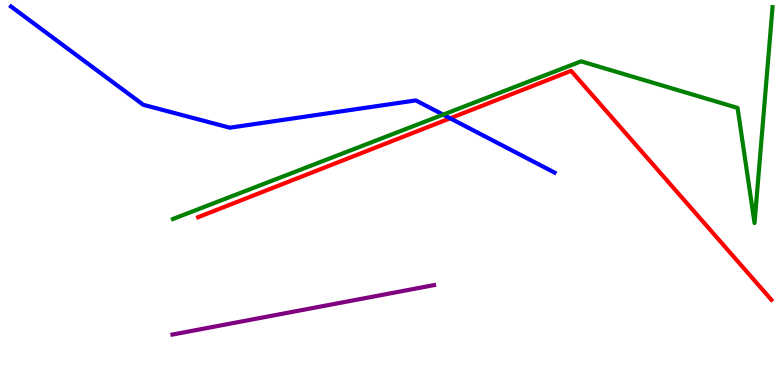[{'lines': ['blue', 'red'], 'intersections': [{'x': 5.81, 'y': 6.93}]}, {'lines': ['green', 'red'], 'intersections': []}, {'lines': ['purple', 'red'], 'intersections': []}, {'lines': ['blue', 'green'], 'intersections': [{'x': 5.72, 'y': 7.02}]}, {'lines': ['blue', 'purple'], 'intersections': []}, {'lines': ['green', 'purple'], 'intersections': []}]